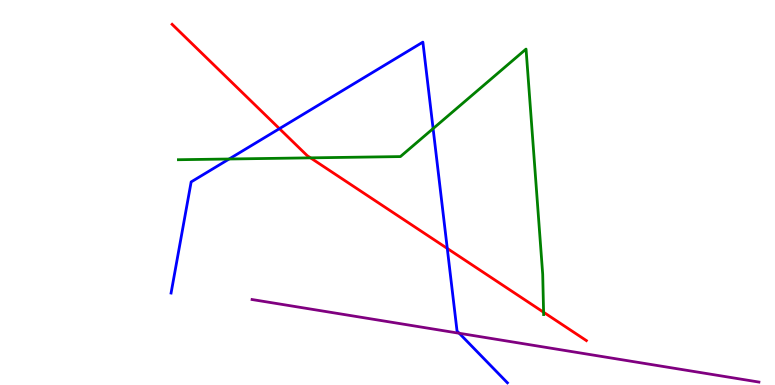[{'lines': ['blue', 'red'], 'intersections': [{'x': 3.61, 'y': 6.66}, {'x': 5.77, 'y': 3.55}]}, {'lines': ['green', 'red'], 'intersections': [{'x': 4.01, 'y': 5.9}, {'x': 7.01, 'y': 1.89}]}, {'lines': ['purple', 'red'], 'intersections': []}, {'lines': ['blue', 'green'], 'intersections': [{'x': 2.96, 'y': 5.87}, {'x': 5.59, 'y': 6.66}]}, {'lines': ['blue', 'purple'], 'intersections': [{'x': 5.93, 'y': 1.34}]}, {'lines': ['green', 'purple'], 'intersections': []}]